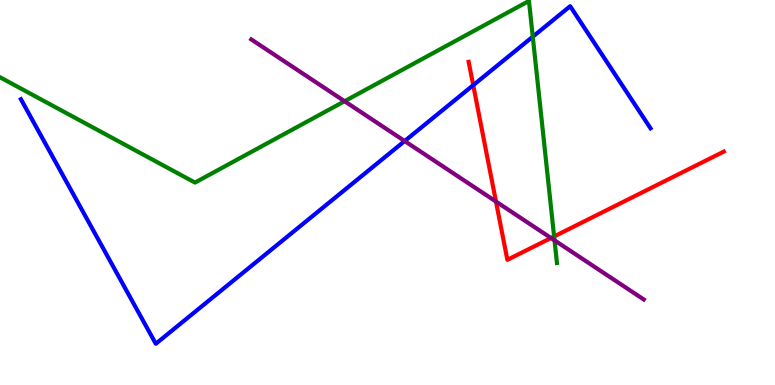[{'lines': ['blue', 'red'], 'intersections': [{'x': 6.11, 'y': 7.79}]}, {'lines': ['green', 'red'], 'intersections': [{'x': 7.15, 'y': 3.86}]}, {'lines': ['purple', 'red'], 'intersections': [{'x': 6.4, 'y': 4.77}, {'x': 7.11, 'y': 3.82}]}, {'lines': ['blue', 'green'], 'intersections': [{'x': 6.87, 'y': 9.05}]}, {'lines': ['blue', 'purple'], 'intersections': [{'x': 5.22, 'y': 6.34}]}, {'lines': ['green', 'purple'], 'intersections': [{'x': 4.45, 'y': 7.37}, {'x': 7.16, 'y': 3.76}]}]